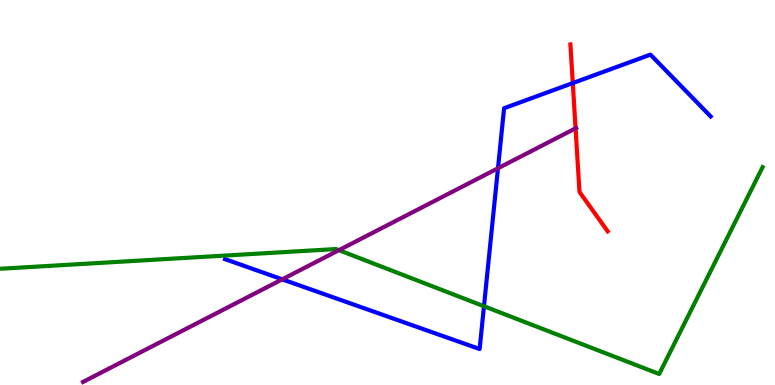[{'lines': ['blue', 'red'], 'intersections': [{'x': 7.39, 'y': 7.84}]}, {'lines': ['green', 'red'], 'intersections': []}, {'lines': ['purple', 'red'], 'intersections': [{'x': 7.43, 'y': 6.67}]}, {'lines': ['blue', 'green'], 'intersections': [{'x': 6.24, 'y': 2.05}]}, {'lines': ['blue', 'purple'], 'intersections': [{'x': 3.64, 'y': 2.74}, {'x': 6.43, 'y': 5.63}]}, {'lines': ['green', 'purple'], 'intersections': [{'x': 4.37, 'y': 3.5}]}]